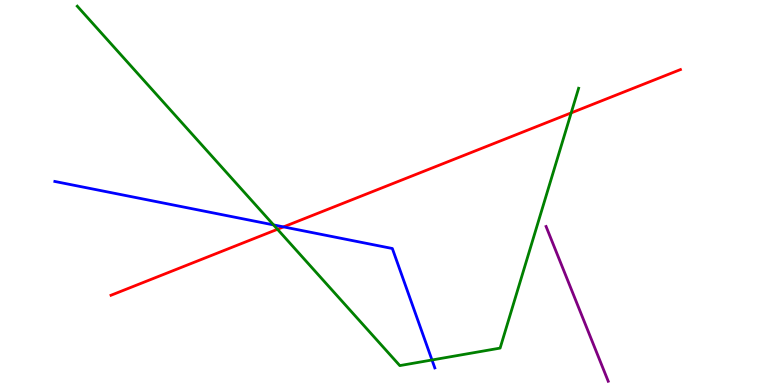[{'lines': ['blue', 'red'], 'intersections': [{'x': 3.66, 'y': 4.11}]}, {'lines': ['green', 'red'], 'intersections': [{'x': 3.58, 'y': 4.04}, {'x': 7.37, 'y': 7.07}]}, {'lines': ['purple', 'red'], 'intersections': []}, {'lines': ['blue', 'green'], 'intersections': [{'x': 3.53, 'y': 4.16}, {'x': 5.57, 'y': 0.65}]}, {'lines': ['blue', 'purple'], 'intersections': []}, {'lines': ['green', 'purple'], 'intersections': []}]